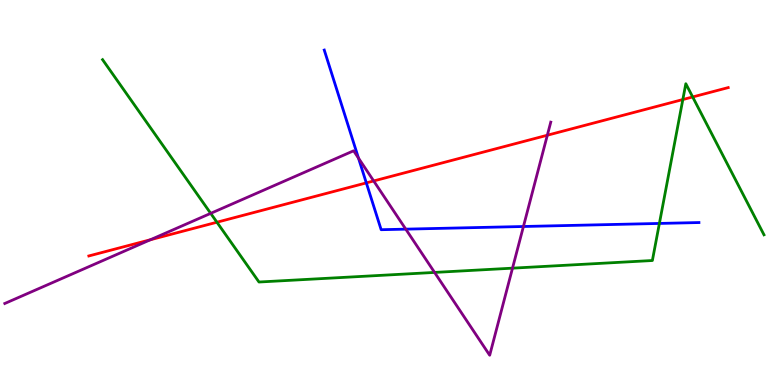[{'lines': ['blue', 'red'], 'intersections': [{'x': 4.73, 'y': 5.25}]}, {'lines': ['green', 'red'], 'intersections': [{'x': 2.8, 'y': 4.23}, {'x': 8.81, 'y': 7.41}, {'x': 8.94, 'y': 7.48}]}, {'lines': ['purple', 'red'], 'intersections': [{'x': 1.94, 'y': 3.77}, {'x': 4.82, 'y': 5.3}, {'x': 7.06, 'y': 6.49}]}, {'lines': ['blue', 'green'], 'intersections': [{'x': 8.51, 'y': 4.2}]}, {'lines': ['blue', 'purple'], 'intersections': [{'x': 4.63, 'y': 5.89}, {'x': 5.24, 'y': 4.05}, {'x': 6.75, 'y': 4.12}]}, {'lines': ['green', 'purple'], 'intersections': [{'x': 2.72, 'y': 4.46}, {'x': 5.61, 'y': 2.92}, {'x': 6.61, 'y': 3.03}]}]